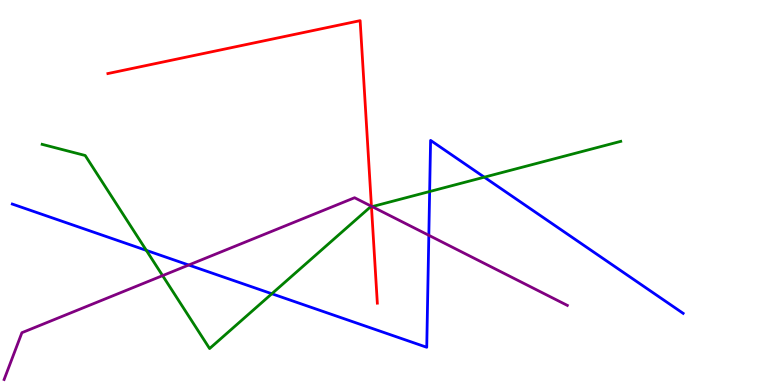[{'lines': ['blue', 'red'], 'intersections': []}, {'lines': ['green', 'red'], 'intersections': [{'x': 4.79, 'y': 4.63}]}, {'lines': ['purple', 'red'], 'intersections': [{'x': 4.79, 'y': 4.64}]}, {'lines': ['blue', 'green'], 'intersections': [{'x': 1.89, 'y': 3.5}, {'x': 3.51, 'y': 2.37}, {'x': 5.54, 'y': 5.03}, {'x': 6.25, 'y': 5.4}]}, {'lines': ['blue', 'purple'], 'intersections': [{'x': 2.44, 'y': 3.12}, {'x': 5.53, 'y': 3.89}]}, {'lines': ['green', 'purple'], 'intersections': [{'x': 2.1, 'y': 2.84}, {'x': 4.8, 'y': 4.63}]}]